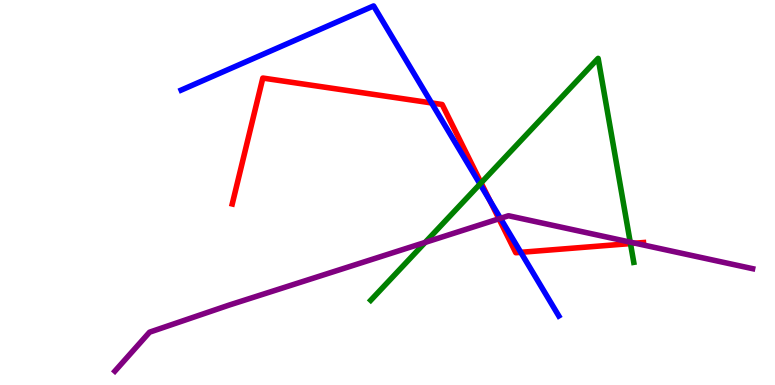[{'lines': ['blue', 'red'], 'intersections': [{'x': 5.57, 'y': 7.33}, {'x': 6.32, 'y': 4.78}, {'x': 6.72, 'y': 3.45}]}, {'lines': ['green', 'red'], 'intersections': [{'x': 6.21, 'y': 5.25}, {'x': 8.14, 'y': 3.67}]}, {'lines': ['purple', 'red'], 'intersections': [{'x': 6.44, 'y': 4.32}, {'x': 8.2, 'y': 3.68}]}, {'lines': ['blue', 'green'], 'intersections': [{'x': 6.19, 'y': 5.22}]}, {'lines': ['blue', 'purple'], 'intersections': [{'x': 6.46, 'y': 4.33}]}, {'lines': ['green', 'purple'], 'intersections': [{'x': 5.49, 'y': 3.7}, {'x': 8.13, 'y': 3.71}]}]